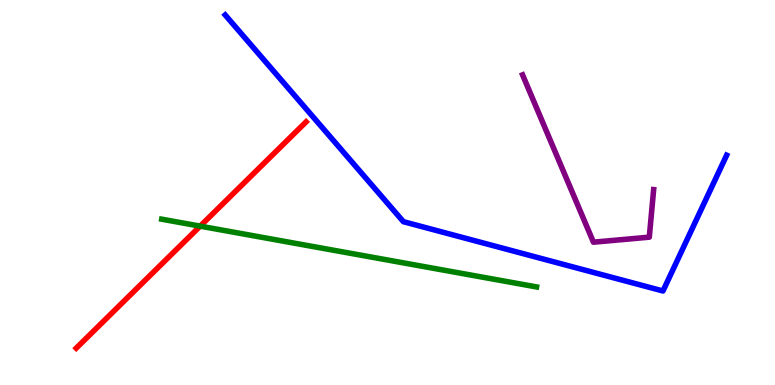[{'lines': ['blue', 'red'], 'intersections': []}, {'lines': ['green', 'red'], 'intersections': [{'x': 2.58, 'y': 4.13}]}, {'lines': ['purple', 'red'], 'intersections': []}, {'lines': ['blue', 'green'], 'intersections': []}, {'lines': ['blue', 'purple'], 'intersections': []}, {'lines': ['green', 'purple'], 'intersections': []}]